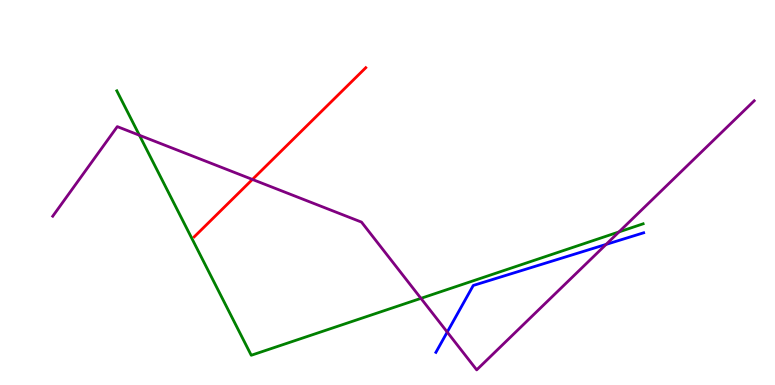[{'lines': ['blue', 'red'], 'intersections': []}, {'lines': ['green', 'red'], 'intersections': []}, {'lines': ['purple', 'red'], 'intersections': [{'x': 3.26, 'y': 5.34}]}, {'lines': ['blue', 'green'], 'intersections': []}, {'lines': ['blue', 'purple'], 'intersections': [{'x': 5.77, 'y': 1.37}, {'x': 7.82, 'y': 3.65}]}, {'lines': ['green', 'purple'], 'intersections': [{'x': 1.8, 'y': 6.49}, {'x': 5.43, 'y': 2.25}, {'x': 7.99, 'y': 3.98}]}]